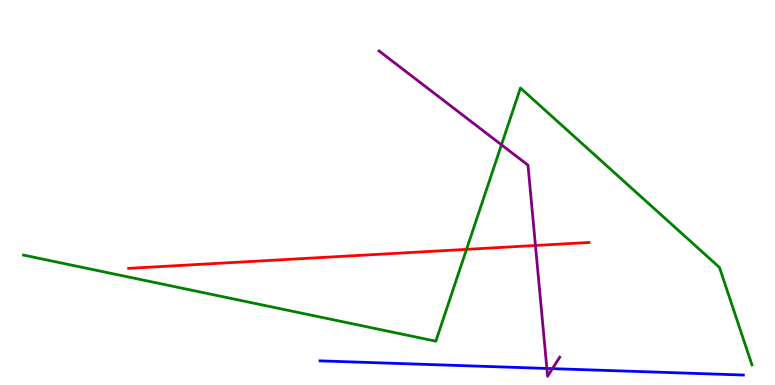[{'lines': ['blue', 'red'], 'intersections': []}, {'lines': ['green', 'red'], 'intersections': [{'x': 6.02, 'y': 3.52}]}, {'lines': ['purple', 'red'], 'intersections': [{'x': 6.91, 'y': 3.62}]}, {'lines': ['blue', 'green'], 'intersections': []}, {'lines': ['blue', 'purple'], 'intersections': [{'x': 7.06, 'y': 0.43}, {'x': 7.13, 'y': 0.425}]}, {'lines': ['green', 'purple'], 'intersections': [{'x': 6.47, 'y': 6.24}]}]